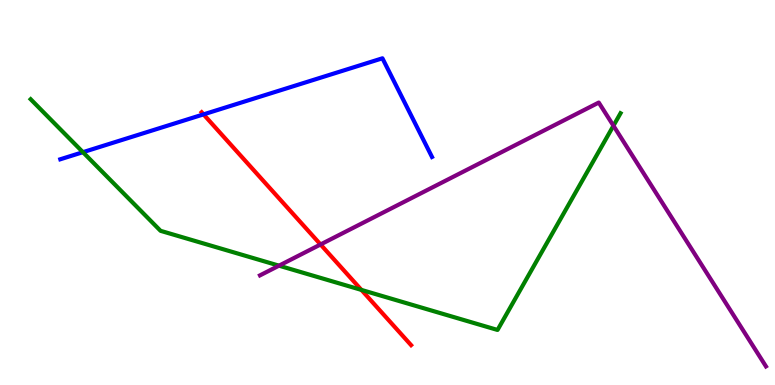[{'lines': ['blue', 'red'], 'intersections': [{'x': 2.63, 'y': 7.03}]}, {'lines': ['green', 'red'], 'intersections': [{'x': 4.66, 'y': 2.47}]}, {'lines': ['purple', 'red'], 'intersections': [{'x': 4.14, 'y': 3.65}]}, {'lines': ['blue', 'green'], 'intersections': [{'x': 1.07, 'y': 6.05}]}, {'lines': ['blue', 'purple'], 'intersections': []}, {'lines': ['green', 'purple'], 'intersections': [{'x': 3.6, 'y': 3.1}, {'x': 7.92, 'y': 6.73}]}]